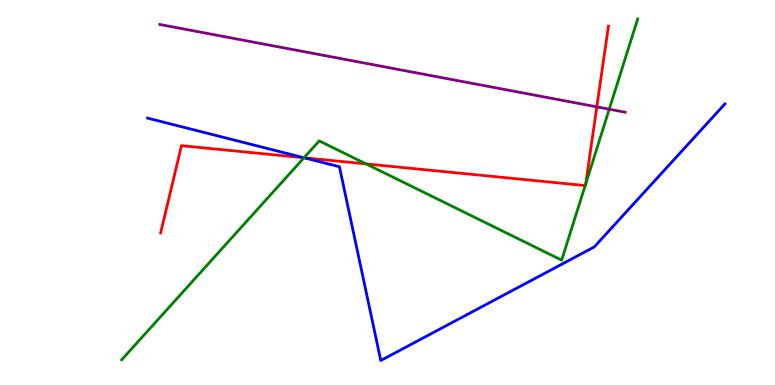[{'lines': ['blue', 'red'], 'intersections': [{'x': 3.92, 'y': 5.9}]}, {'lines': ['green', 'red'], 'intersections': [{'x': 3.92, 'y': 5.9}, {'x': 4.72, 'y': 5.74}, {'x': 7.55, 'y': 5.18}, {'x': 7.56, 'y': 5.23}]}, {'lines': ['purple', 'red'], 'intersections': [{'x': 7.7, 'y': 7.22}]}, {'lines': ['blue', 'green'], 'intersections': [{'x': 3.92, 'y': 5.9}]}, {'lines': ['blue', 'purple'], 'intersections': []}, {'lines': ['green', 'purple'], 'intersections': [{'x': 7.86, 'y': 7.16}]}]